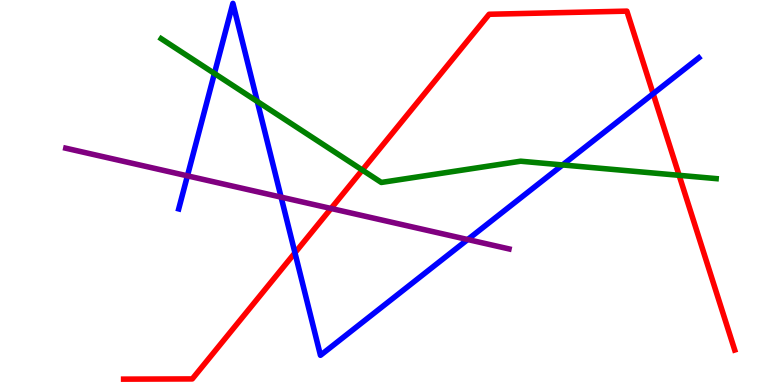[{'lines': ['blue', 'red'], 'intersections': [{'x': 3.81, 'y': 3.43}, {'x': 8.43, 'y': 7.57}]}, {'lines': ['green', 'red'], 'intersections': [{'x': 4.68, 'y': 5.58}, {'x': 8.76, 'y': 5.45}]}, {'lines': ['purple', 'red'], 'intersections': [{'x': 4.27, 'y': 4.58}]}, {'lines': ['blue', 'green'], 'intersections': [{'x': 2.77, 'y': 8.09}, {'x': 3.32, 'y': 7.36}, {'x': 7.26, 'y': 5.72}]}, {'lines': ['blue', 'purple'], 'intersections': [{'x': 2.42, 'y': 5.43}, {'x': 3.63, 'y': 4.88}, {'x': 6.03, 'y': 3.78}]}, {'lines': ['green', 'purple'], 'intersections': []}]